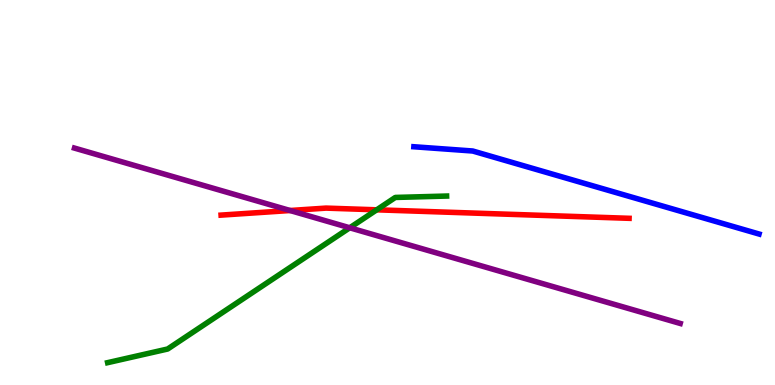[{'lines': ['blue', 'red'], 'intersections': []}, {'lines': ['green', 'red'], 'intersections': [{'x': 4.86, 'y': 4.55}]}, {'lines': ['purple', 'red'], 'intersections': [{'x': 3.74, 'y': 4.53}]}, {'lines': ['blue', 'green'], 'intersections': []}, {'lines': ['blue', 'purple'], 'intersections': []}, {'lines': ['green', 'purple'], 'intersections': [{'x': 4.51, 'y': 4.08}]}]